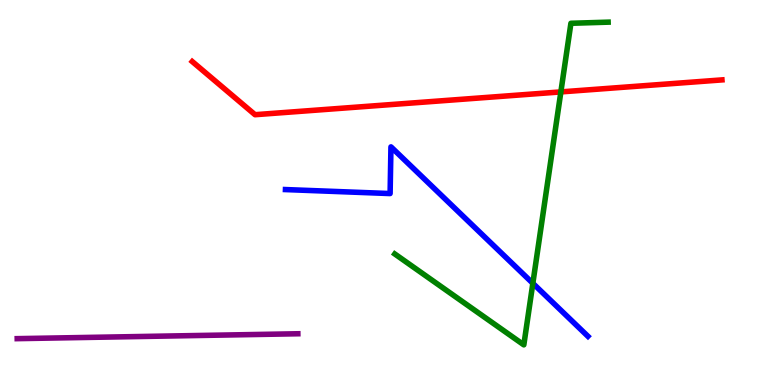[{'lines': ['blue', 'red'], 'intersections': []}, {'lines': ['green', 'red'], 'intersections': [{'x': 7.24, 'y': 7.61}]}, {'lines': ['purple', 'red'], 'intersections': []}, {'lines': ['blue', 'green'], 'intersections': [{'x': 6.88, 'y': 2.64}]}, {'lines': ['blue', 'purple'], 'intersections': []}, {'lines': ['green', 'purple'], 'intersections': []}]